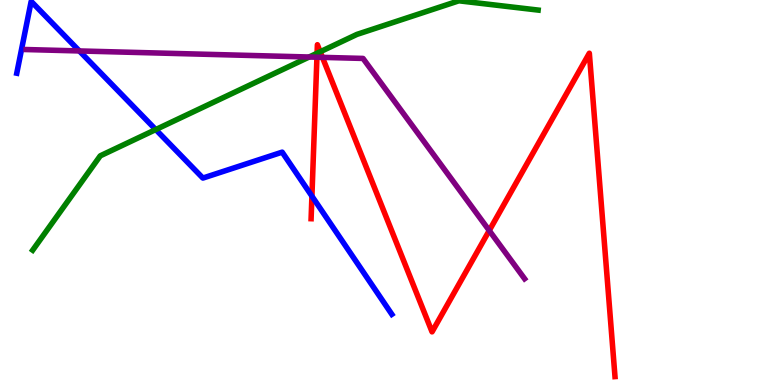[{'lines': ['blue', 'red'], 'intersections': [{'x': 4.02, 'y': 4.91}]}, {'lines': ['green', 'red'], 'intersections': [{'x': 4.09, 'y': 8.62}, {'x': 4.13, 'y': 8.66}]}, {'lines': ['purple', 'red'], 'intersections': [{'x': 4.09, 'y': 8.51}, {'x': 4.16, 'y': 8.51}, {'x': 6.31, 'y': 4.01}]}, {'lines': ['blue', 'green'], 'intersections': [{'x': 2.01, 'y': 6.63}]}, {'lines': ['blue', 'purple'], 'intersections': [{'x': 1.02, 'y': 8.68}]}, {'lines': ['green', 'purple'], 'intersections': [{'x': 3.99, 'y': 8.52}]}]